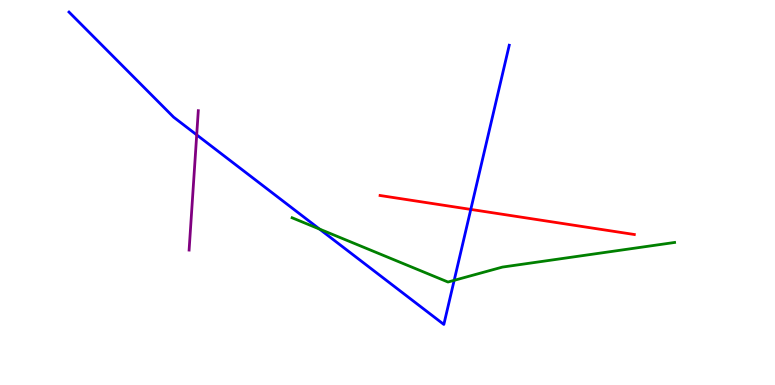[{'lines': ['blue', 'red'], 'intersections': [{'x': 6.07, 'y': 4.56}]}, {'lines': ['green', 'red'], 'intersections': []}, {'lines': ['purple', 'red'], 'intersections': []}, {'lines': ['blue', 'green'], 'intersections': [{'x': 4.12, 'y': 4.05}, {'x': 5.86, 'y': 2.72}]}, {'lines': ['blue', 'purple'], 'intersections': [{'x': 2.54, 'y': 6.5}]}, {'lines': ['green', 'purple'], 'intersections': []}]